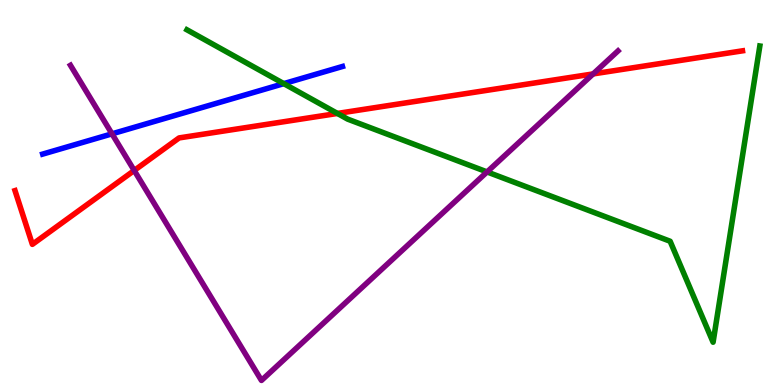[{'lines': ['blue', 'red'], 'intersections': []}, {'lines': ['green', 'red'], 'intersections': [{'x': 4.35, 'y': 7.05}]}, {'lines': ['purple', 'red'], 'intersections': [{'x': 1.73, 'y': 5.57}, {'x': 7.65, 'y': 8.08}]}, {'lines': ['blue', 'green'], 'intersections': [{'x': 3.66, 'y': 7.83}]}, {'lines': ['blue', 'purple'], 'intersections': [{'x': 1.45, 'y': 6.52}]}, {'lines': ['green', 'purple'], 'intersections': [{'x': 6.28, 'y': 5.53}]}]